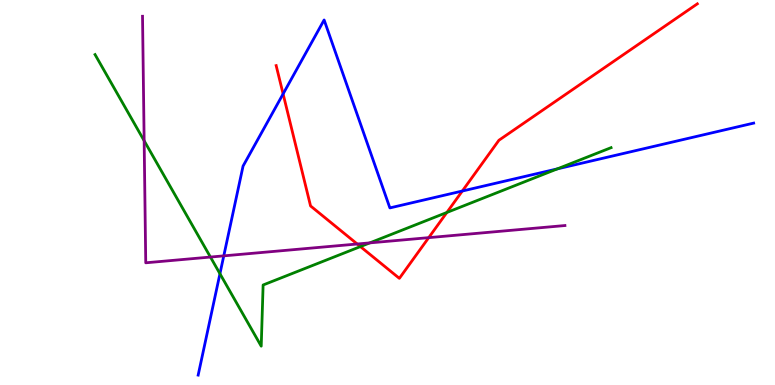[{'lines': ['blue', 'red'], 'intersections': [{'x': 3.65, 'y': 7.56}, {'x': 5.97, 'y': 5.04}]}, {'lines': ['green', 'red'], 'intersections': [{'x': 4.65, 'y': 3.6}, {'x': 5.77, 'y': 4.48}]}, {'lines': ['purple', 'red'], 'intersections': [{'x': 4.61, 'y': 3.66}, {'x': 5.53, 'y': 3.83}]}, {'lines': ['blue', 'green'], 'intersections': [{'x': 2.84, 'y': 2.89}, {'x': 7.19, 'y': 5.61}]}, {'lines': ['blue', 'purple'], 'intersections': [{'x': 2.89, 'y': 3.35}]}, {'lines': ['green', 'purple'], 'intersections': [{'x': 1.86, 'y': 6.34}, {'x': 2.72, 'y': 3.32}, {'x': 4.77, 'y': 3.69}]}]